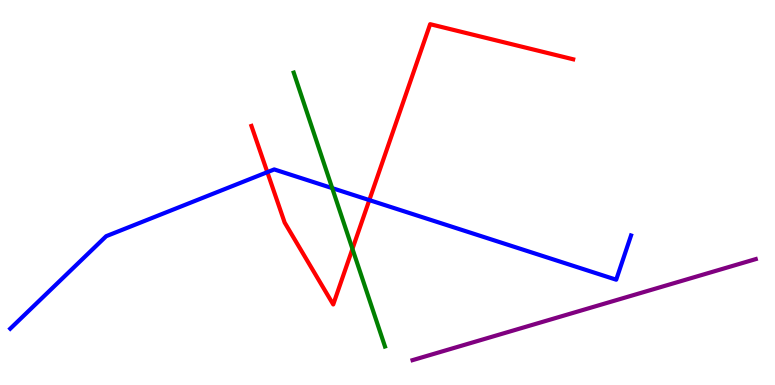[{'lines': ['blue', 'red'], 'intersections': [{'x': 3.45, 'y': 5.53}, {'x': 4.77, 'y': 4.8}]}, {'lines': ['green', 'red'], 'intersections': [{'x': 4.55, 'y': 3.54}]}, {'lines': ['purple', 'red'], 'intersections': []}, {'lines': ['blue', 'green'], 'intersections': [{'x': 4.29, 'y': 5.11}]}, {'lines': ['blue', 'purple'], 'intersections': []}, {'lines': ['green', 'purple'], 'intersections': []}]